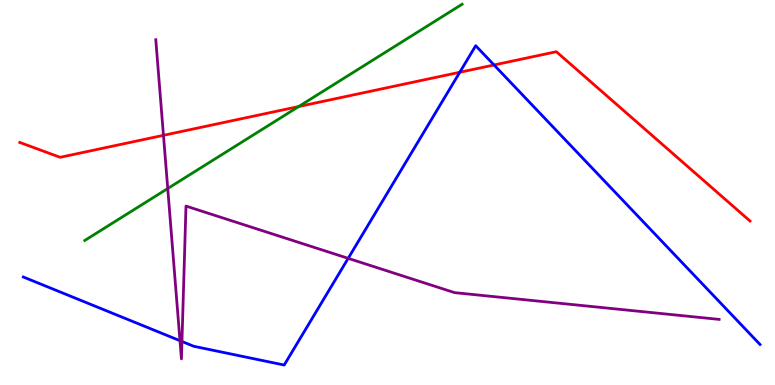[{'lines': ['blue', 'red'], 'intersections': [{'x': 5.93, 'y': 8.12}, {'x': 6.37, 'y': 8.31}]}, {'lines': ['green', 'red'], 'intersections': [{'x': 3.85, 'y': 7.23}]}, {'lines': ['purple', 'red'], 'intersections': [{'x': 2.11, 'y': 6.49}]}, {'lines': ['blue', 'green'], 'intersections': []}, {'lines': ['blue', 'purple'], 'intersections': [{'x': 2.32, 'y': 1.15}, {'x': 2.35, 'y': 1.13}, {'x': 4.49, 'y': 3.29}]}, {'lines': ['green', 'purple'], 'intersections': [{'x': 2.16, 'y': 5.1}]}]